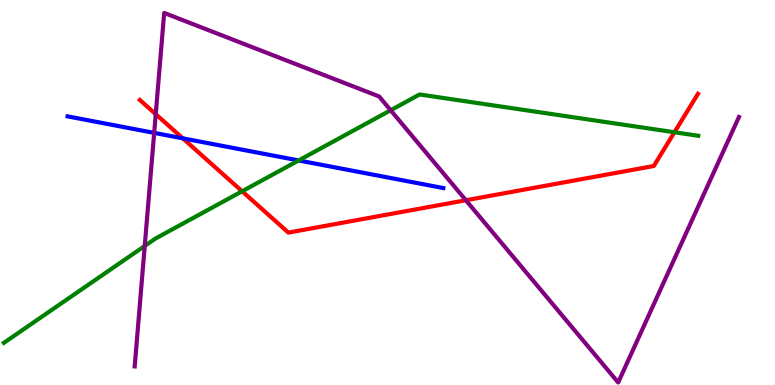[{'lines': ['blue', 'red'], 'intersections': [{'x': 2.36, 'y': 6.41}]}, {'lines': ['green', 'red'], 'intersections': [{'x': 3.12, 'y': 5.03}, {'x': 8.7, 'y': 6.56}]}, {'lines': ['purple', 'red'], 'intersections': [{'x': 2.01, 'y': 7.03}, {'x': 6.01, 'y': 4.8}]}, {'lines': ['blue', 'green'], 'intersections': [{'x': 3.85, 'y': 5.83}]}, {'lines': ['blue', 'purple'], 'intersections': [{'x': 1.99, 'y': 6.55}]}, {'lines': ['green', 'purple'], 'intersections': [{'x': 1.87, 'y': 3.61}, {'x': 5.04, 'y': 7.14}]}]